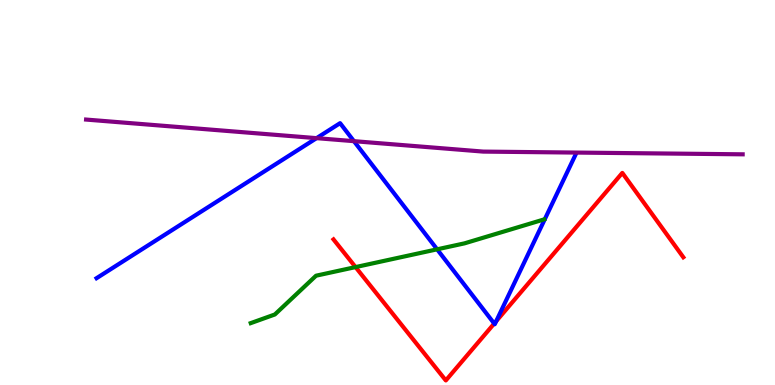[{'lines': ['blue', 'red'], 'intersections': [{'x': 6.38, 'y': 1.6}, {'x': 6.4, 'y': 1.66}]}, {'lines': ['green', 'red'], 'intersections': [{'x': 4.59, 'y': 3.06}]}, {'lines': ['purple', 'red'], 'intersections': []}, {'lines': ['blue', 'green'], 'intersections': [{'x': 5.64, 'y': 3.52}]}, {'lines': ['blue', 'purple'], 'intersections': [{'x': 4.08, 'y': 6.41}, {'x': 4.57, 'y': 6.33}]}, {'lines': ['green', 'purple'], 'intersections': []}]